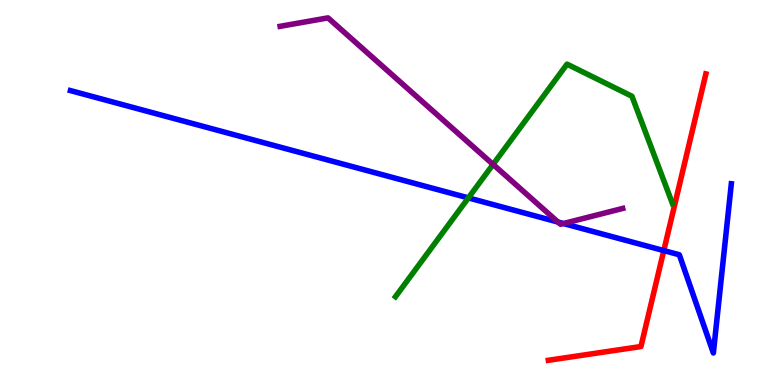[{'lines': ['blue', 'red'], 'intersections': [{'x': 8.57, 'y': 3.49}]}, {'lines': ['green', 'red'], 'intersections': []}, {'lines': ['purple', 'red'], 'intersections': []}, {'lines': ['blue', 'green'], 'intersections': [{'x': 6.04, 'y': 4.86}]}, {'lines': ['blue', 'purple'], 'intersections': [{'x': 7.2, 'y': 4.23}, {'x': 7.27, 'y': 4.19}]}, {'lines': ['green', 'purple'], 'intersections': [{'x': 6.36, 'y': 5.73}]}]